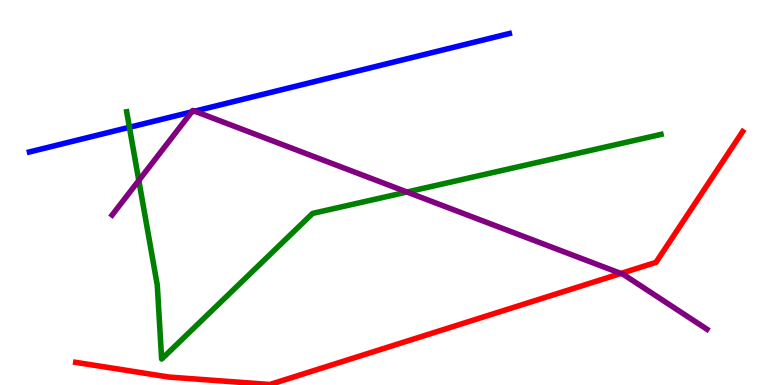[{'lines': ['blue', 'red'], 'intersections': []}, {'lines': ['green', 'red'], 'intersections': []}, {'lines': ['purple', 'red'], 'intersections': [{'x': 8.01, 'y': 2.9}]}, {'lines': ['blue', 'green'], 'intersections': [{'x': 1.67, 'y': 6.69}]}, {'lines': ['blue', 'purple'], 'intersections': [{'x': 2.47, 'y': 7.09}, {'x': 2.51, 'y': 7.11}]}, {'lines': ['green', 'purple'], 'intersections': [{'x': 1.79, 'y': 5.31}, {'x': 5.25, 'y': 5.01}]}]